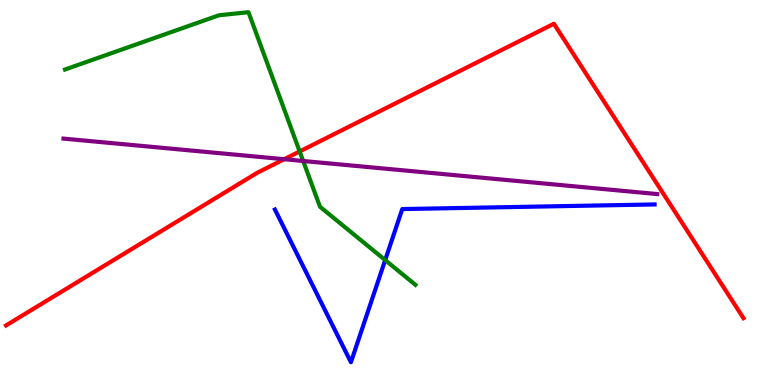[{'lines': ['blue', 'red'], 'intersections': []}, {'lines': ['green', 'red'], 'intersections': [{'x': 3.87, 'y': 6.07}]}, {'lines': ['purple', 'red'], 'intersections': [{'x': 3.67, 'y': 5.86}]}, {'lines': ['blue', 'green'], 'intersections': [{'x': 4.97, 'y': 3.24}]}, {'lines': ['blue', 'purple'], 'intersections': []}, {'lines': ['green', 'purple'], 'intersections': [{'x': 3.91, 'y': 5.82}]}]